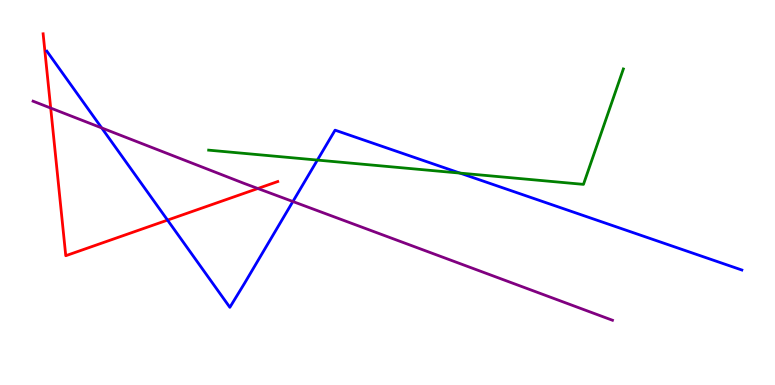[{'lines': ['blue', 'red'], 'intersections': [{'x': 2.16, 'y': 4.28}]}, {'lines': ['green', 'red'], 'intersections': []}, {'lines': ['purple', 'red'], 'intersections': [{'x': 0.654, 'y': 7.19}, {'x': 3.33, 'y': 5.1}]}, {'lines': ['blue', 'green'], 'intersections': [{'x': 4.1, 'y': 5.84}, {'x': 5.93, 'y': 5.5}]}, {'lines': ['blue', 'purple'], 'intersections': [{'x': 1.31, 'y': 6.68}, {'x': 3.78, 'y': 4.77}]}, {'lines': ['green', 'purple'], 'intersections': []}]